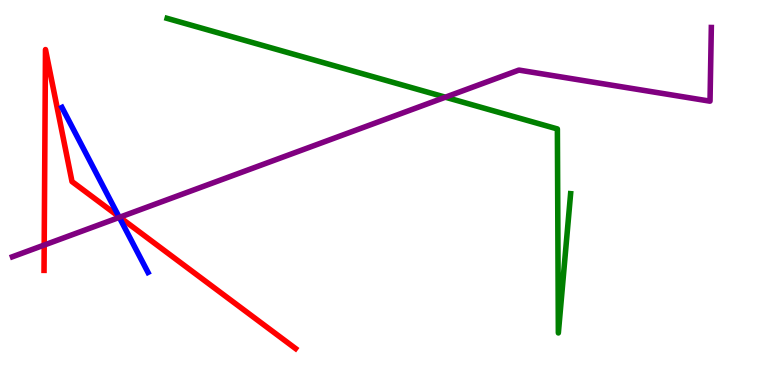[{'lines': ['blue', 'red'], 'intersections': [{'x': 1.53, 'y': 4.37}]}, {'lines': ['green', 'red'], 'intersections': []}, {'lines': ['purple', 'red'], 'intersections': [{'x': 0.57, 'y': 3.63}, {'x': 1.54, 'y': 4.36}]}, {'lines': ['blue', 'green'], 'intersections': []}, {'lines': ['blue', 'purple'], 'intersections': [{'x': 1.54, 'y': 4.35}]}, {'lines': ['green', 'purple'], 'intersections': [{'x': 5.75, 'y': 7.48}]}]